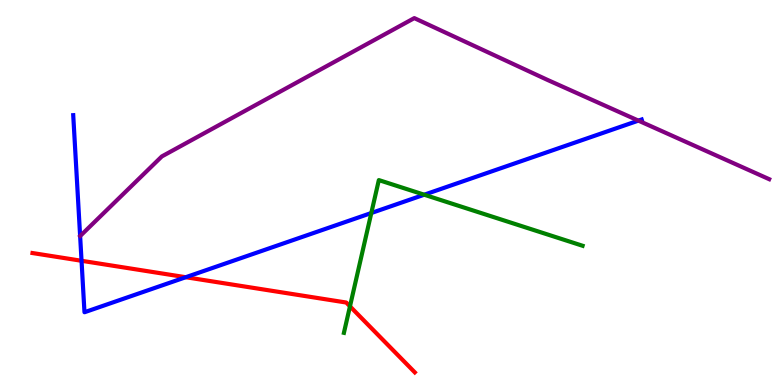[{'lines': ['blue', 'red'], 'intersections': [{'x': 1.05, 'y': 3.23}, {'x': 2.4, 'y': 2.8}]}, {'lines': ['green', 'red'], 'intersections': [{'x': 4.52, 'y': 2.04}]}, {'lines': ['purple', 'red'], 'intersections': []}, {'lines': ['blue', 'green'], 'intersections': [{'x': 4.79, 'y': 4.47}, {'x': 5.47, 'y': 4.94}]}, {'lines': ['blue', 'purple'], 'intersections': [{'x': 8.24, 'y': 6.87}]}, {'lines': ['green', 'purple'], 'intersections': []}]